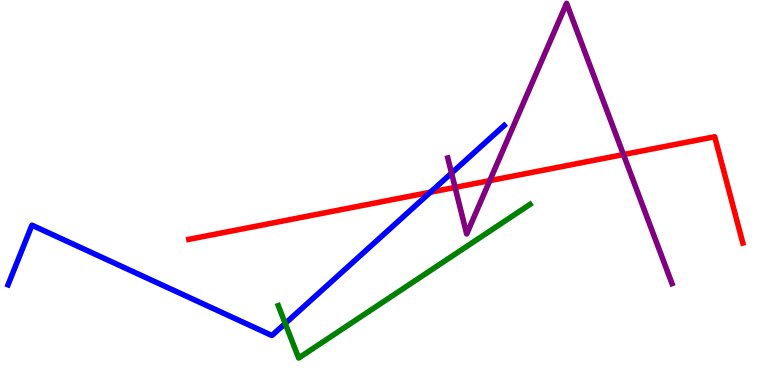[{'lines': ['blue', 'red'], 'intersections': [{'x': 5.55, 'y': 5.01}]}, {'lines': ['green', 'red'], 'intersections': []}, {'lines': ['purple', 'red'], 'intersections': [{'x': 5.87, 'y': 5.13}, {'x': 6.32, 'y': 5.31}, {'x': 8.04, 'y': 5.99}]}, {'lines': ['blue', 'green'], 'intersections': [{'x': 3.68, 'y': 1.6}]}, {'lines': ['blue', 'purple'], 'intersections': [{'x': 5.83, 'y': 5.5}]}, {'lines': ['green', 'purple'], 'intersections': []}]